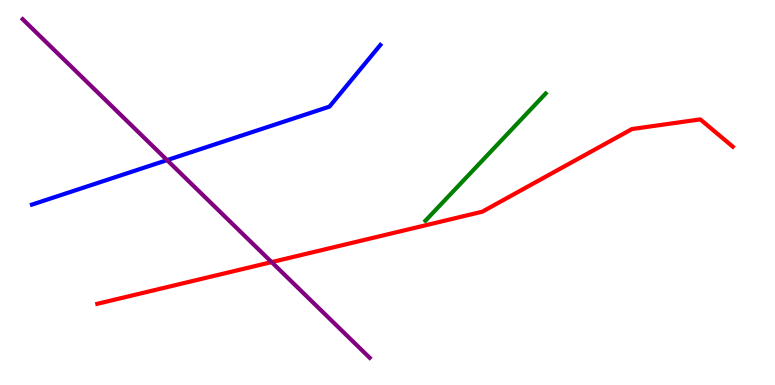[{'lines': ['blue', 'red'], 'intersections': []}, {'lines': ['green', 'red'], 'intersections': []}, {'lines': ['purple', 'red'], 'intersections': [{'x': 3.5, 'y': 3.19}]}, {'lines': ['blue', 'green'], 'intersections': []}, {'lines': ['blue', 'purple'], 'intersections': [{'x': 2.16, 'y': 5.84}]}, {'lines': ['green', 'purple'], 'intersections': []}]